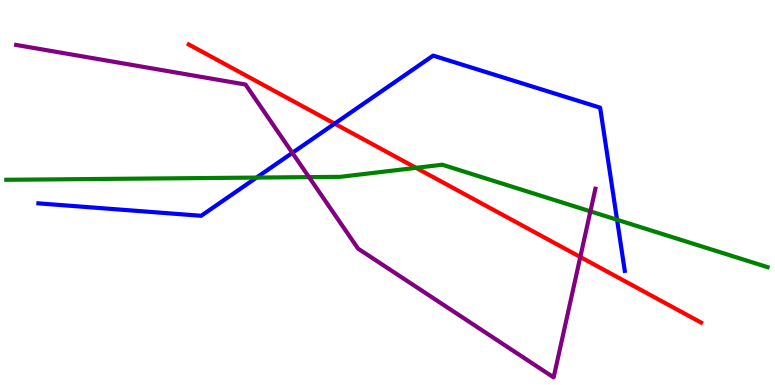[{'lines': ['blue', 'red'], 'intersections': [{'x': 4.32, 'y': 6.79}]}, {'lines': ['green', 'red'], 'intersections': [{'x': 5.37, 'y': 5.64}]}, {'lines': ['purple', 'red'], 'intersections': [{'x': 7.49, 'y': 3.32}]}, {'lines': ['blue', 'green'], 'intersections': [{'x': 3.31, 'y': 5.39}, {'x': 7.96, 'y': 4.29}]}, {'lines': ['blue', 'purple'], 'intersections': [{'x': 3.77, 'y': 6.03}]}, {'lines': ['green', 'purple'], 'intersections': [{'x': 3.99, 'y': 5.4}, {'x': 7.62, 'y': 4.51}]}]